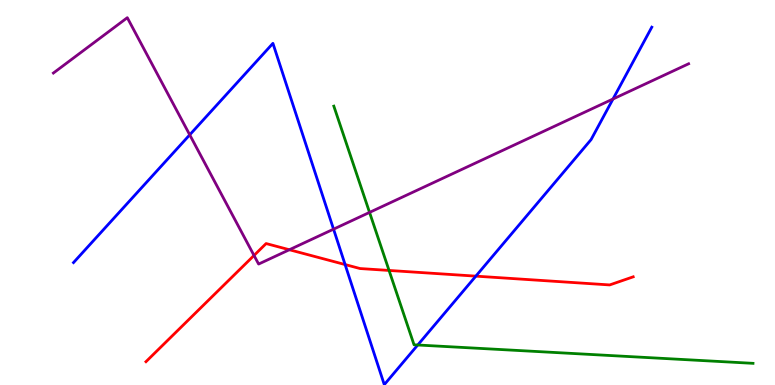[{'lines': ['blue', 'red'], 'intersections': [{'x': 4.45, 'y': 3.13}, {'x': 6.14, 'y': 2.83}]}, {'lines': ['green', 'red'], 'intersections': [{'x': 5.02, 'y': 2.98}]}, {'lines': ['purple', 'red'], 'intersections': [{'x': 3.28, 'y': 3.36}, {'x': 3.73, 'y': 3.51}]}, {'lines': ['blue', 'green'], 'intersections': [{'x': 5.39, 'y': 1.04}]}, {'lines': ['blue', 'purple'], 'intersections': [{'x': 2.45, 'y': 6.5}, {'x': 4.3, 'y': 4.05}, {'x': 7.91, 'y': 7.43}]}, {'lines': ['green', 'purple'], 'intersections': [{'x': 4.77, 'y': 4.48}]}]